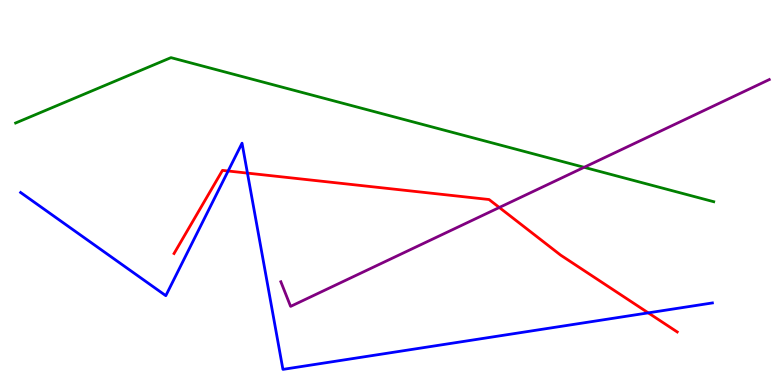[{'lines': ['blue', 'red'], 'intersections': [{'x': 2.94, 'y': 5.56}, {'x': 3.19, 'y': 5.5}, {'x': 8.36, 'y': 1.87}]}, {'lines': ['green', 'red'], 'intersections': []}, {'lines': ['purple', 'red'], 'intersections': [{'x': 6.44, 'y': 4.61}]}, {'lines': ['blue', 'green'], 'intersections': []}, {'lines': ['blue', 'purple'], 'intersections': []}, {'lines': ['green', 'purple'], 'intersections': [{'x': 7.54, 'y': 5.65}]}]